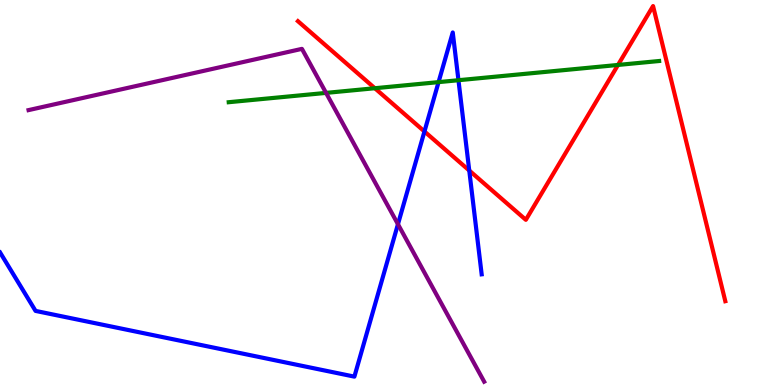[{'lines': ['blue', 'red'], 'intersections': [{'x': 5.48, 'y': 6.59}, {'x': 6.05, 'y': 5.57}]}, {'lines': ['green', 'red'], 'intersections': [{'x': 4.84, 'y': 7.71}, {'x': 7.97, 'y': 8.31}]}, {'lines': ['purple', 'red'], 'intersections': []}, {'lines': ['blue', 'green'], 'intersections': [{'x': 5.66, 'y': 7.87}, {'x': 5.92, 'y': 7.92}]}, {'lines': ['blue', 'purple'], 'intersections': [{'x': 5.13, 'y': 4.18}]}, {'lines': ['green', 'purple'], 'intersections': [{'x': 4.21, 'y': 7.59}]}]